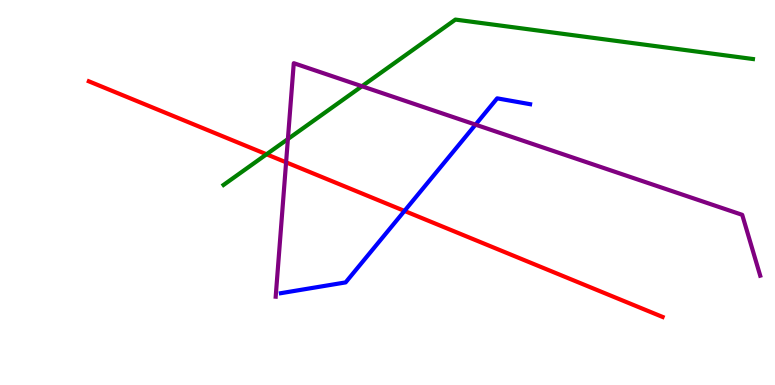[{'lines': ['blue', 'red'], 'intersections': [{'x': 5.22, 'y': 4.52}]}, {'lines': ['green', 'red'], 'intersections': [{'x': 3.44, 'y': 5.99}]}, {'lines': ['purple', 'red'], 'intersections': [{'x': 3.69, 'y': 5.78}]}, {'lines': ['blue', 'green'], 'intersections': []}, {'lines': ['blue', 'purple'], 'intersections': [{'x': 6.14, 'y': 6.76}]}, {'lines': ['green', 'purple'], 'intersections': [{'x': 3.71, 'y': 6.39}, {'x': 4.67, 'y': 7.76}]}]